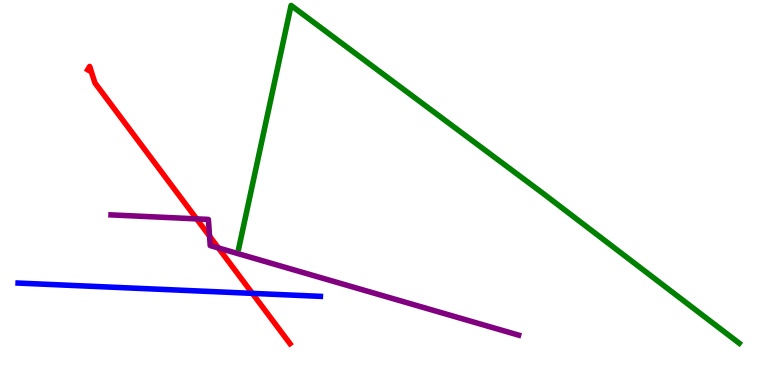[{'lines': ['blue', 'red'], 'intersections': [{'x': 3.26, 'y': 2.38}]}, {'lines': ['green', 'red'], 'intersections': []}, {'lines': ['purple', 'red'], 'intersections': [{'x': 2.54, 'y': 4.31}, {'x': 2.7, 'y': 3.87}, {'x': 2.82, 'y': 3.56}]}, {'lines': ['blue', 'green'], 'intersections': []}, {'lines': ['blue', 'purple'], 'intersections': []}, {'lines': ['green', 'purple'], 'intersections': []}]